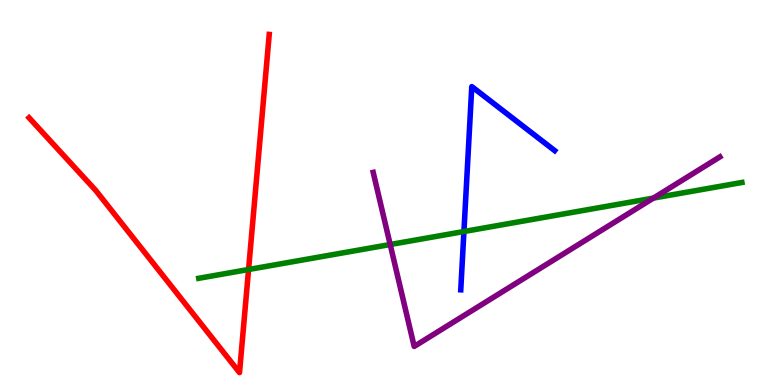[{'lines': ['blue', 'red'], 'intersections': []}, {'lines': ['green', 'red'], 'intersections': [{'x': 3.21, 'y': 3.0}]}, {'lines': ['purple', 'red'], 'intersections': []}, {'lines': ['blue', 'green'], 'intersections': [{'x': 5.99, 'y': 3.99}]}, {'lines': ['blue', 'purple'], 'intersections': []}, {'lines': ['green', 'purple'], 'intersections': [{'x': 5.03, 'y': 3.65}, {'x': 8.43, 'y': 4.85}]}]